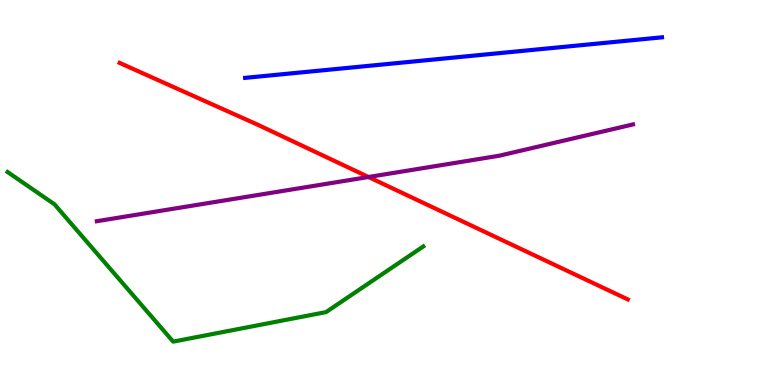[{'lines': ['blue', 'red'], 'intersections': []}, {'lines': ['green', 'red'], 'intersections': []}, {'lines': ['purple', 'red'], 'intersections': [{'x': 4.75, 'y': 5.4}]}, {'lines': ['blue', 'green'], 'intersections': []}, {'lines': ['blue', 'purple'], 'intersections': []}, {'lines': ['green', 'purple'], 'intersections': []}]